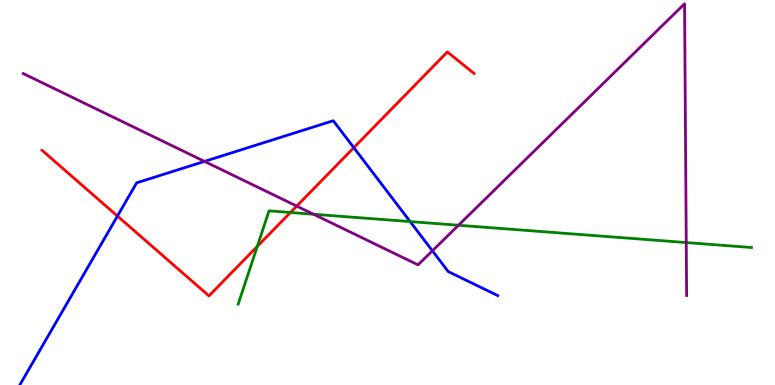[{'lines': ['blue', 'red'], 'intersections': [{'x': 1.52, 'y': 4.39}, {'x': 4.57, 'y': 6.16}]}, {'lines': ['green', 'red'], 'intersections': [{'x': 3.32, 'y': 3.6}, {'x': 3.75, 'y': 4.48}]}, {'lines': ['purple', 'red'], 'intersections': [{'x': 3.83, 'y': 4.65}]}, {'lines': ['blue', 'green'], 'intersections': [{'x': 5.29, 'y': 4.24}]}, {'lines': ['blue', 'purple'], 'intersections': [{'x': 2.64, 'y': 5.81}, {'x': 5.58, 'y': 3.49}]}, {'lines': ['green', 'purple'], 'intersections': [{'x': 4.05, 'y': 4.44}, {'x': 5.92, 'y': 4.15}, {'x': 8.85, 'y': 3.7}]}]